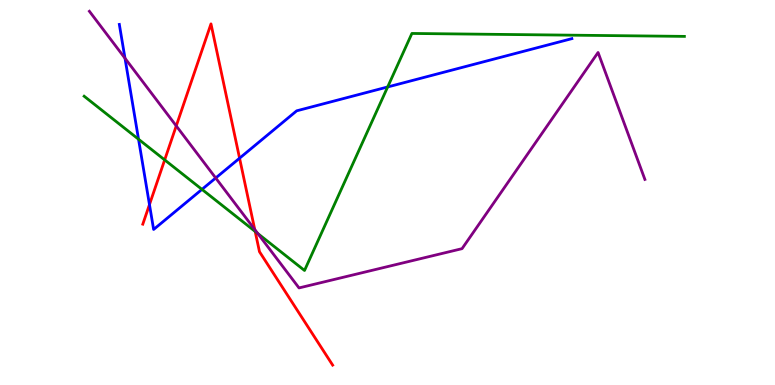[{'lines': ['blue', 'red'], 'intersections': [{'x': 1.93, 'y': 4.69}, {'x': 3.09, 'y': 5.89}]}, {'lines': ['green', 'red'], 'intersections': [{'x': 2.12, 'y': 5.85}, {'x': 3.29, 'y': 3.99}]}, {'lines': ['purple', 'red'], 'intersections': [{'x': 2.27, 'y': 6.73}, {'x': 3.29, 'y': 4.04}]}, {'lines': ['blue', 'green'], 'intersections': [{'x': 1.79, 'y': 6.38}, {'x': 2.61, 'y': 5.08}, {'x': 5.0, 'y': 7.74}]}, {'lines': ['blue', 'purple'], 'intersections': [{'x': 1.61, 'y': 8.49}, {'x': 2.78, 'y': 5.38}]}, {'lines': ['green', 'purple'], 'intersections': [{'x': 3.33, 'y': 3.93}]}]